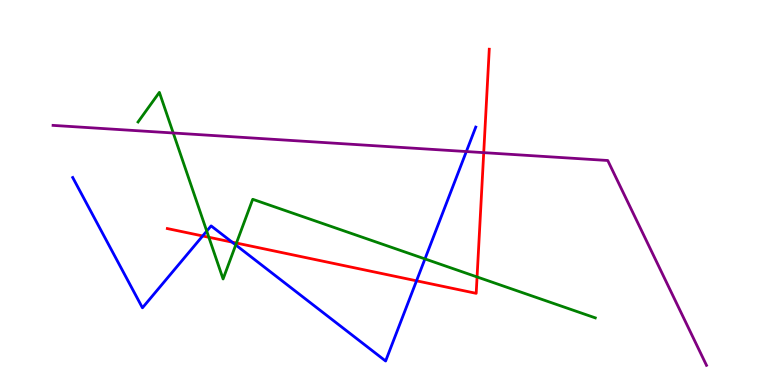[{'lines': ['blue', 'red'], 'intersections': [{'x': 2.61, 'y': 3.87}, {'x': 2.99, 'y': 3.71}, {'x': 5.37, 'y': 2.71}]}, {'lines': ['green', 'red'], 'intersections': [{'x': 2.69, 'y': 3.84}, {'x': 3.05, 'y': 3.69}, {'x': 6.16, 'y': 2.81}]}, {'lines': ['purple', 'red'], 'intersections': [{'x': 6.24, 'y': 6.04}]}, {'lines': ['blue', 'green'], 'intersections': [{'x': 2.67, 'y': 4.0}, {'x': 3.04, 'y': 3.64}, {'x': 5.48, 'y': 3.27}]}, {'lines': ['blue', 'purple'], 'intersections': [{'x': 6.02, 'y': 6.06}]}, {'lines': ['green', 'purple'], 'intersections': [{'x': 2.24, 'y': 6.55}]}]